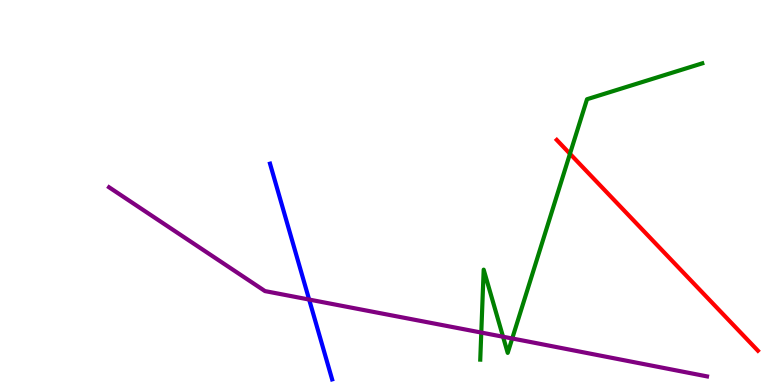[{'lines': ['blue', 'red'], 'intersections': []}, {'lines': ['green', 'red'], 'intersections': [{'x': 7.35, 'y': 6.01}]}, {'lines': ['purple', 'red'], 'intersections': []}, {'lines': ['blue', 'green'], 'intersections': []}, {'lines': ['blue', 'purple'], 'intersections': [{'x': 3.99, 'y': 2.22}]}, {'lines': ['green', 'purple'], 'intersections': [{'x': 6.21, 'y': 1.36}, {'x': 6.49, 'y': 1.25}, {'x': 6.61, 'y': 1.21}]}]